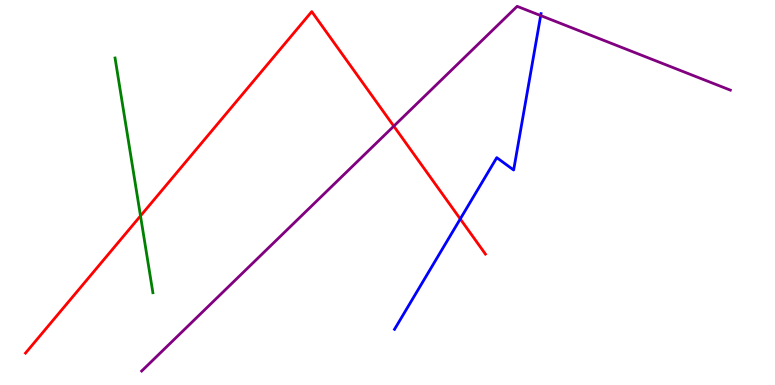[{'lines': ['blue', 'red'], 'intersections': [{'x': 5.94, 'y': 4.31}]}, {'lines': ['green', 'red'], 'intersections': [{'x': 1.81, 'y': 4.39}]}, {'lines': ['purple', 'red'], 'intersections': [{'x': 5.08, 'y': 6.72}]}, {'lines': ['blue', 'green'], 'intersections': []}, {'lines': ['blue', 'purple'], 'intersections': [{'x': 6.98, 'y': 9.6}]}, {'lines': ['green', 'purple'], 'intersections': []}]